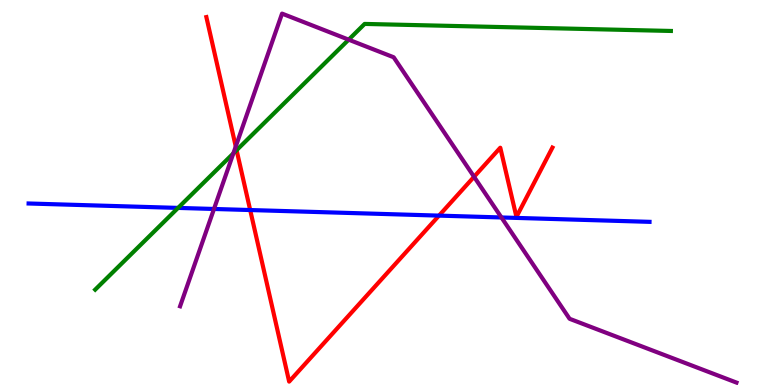[{'lines': ['blue', 'red'], 'intersections': [{'x': 3.23, 'y': 4.54}, {'x': 5.66, 'y': 4.4}]}, {'lines': ['green', 'red'], 'intersections': [{'x': 3.05, 'y': 6.1}]}, {'lines': ['purple', 'red'], 'intersections': [{'x': 3.04, 'y': 6.2}, {'x': 6.12, 'y': 5.41}]}, {'lines': ['blue', 'green'], 'intersections': [{'x': 2.3, 'y': 4.6}]}, {'lines': ['blue', 'purple'], 'intersections': [{'x': 2.76, 'y': 4.57}, {'x': 6.47, 'y': 4.35}]}, {'lines': ['green', 'purple'], 'intersections': [{'x': 3.01, 'y': 6.02}, {'x': 4.5, 'y': 8.97}]}]